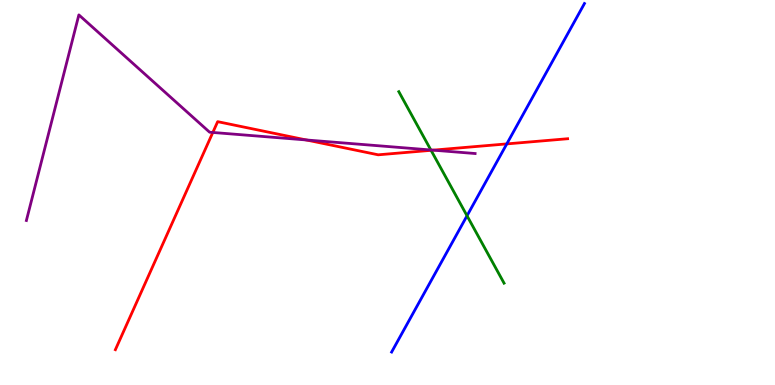[{'lines': ['blue', 'red'], 'intersections': [{'x': 6.54, 'y': 6.26}]}, {'lines': ['green', 'red'], 'intersections': [{'x': 5.56, 'y': 6.1}]}, {'lines': ['purple', 'red'], 'intersections': [{'x': 2.75, 'y': 6.56}, {'x': 3.95, 'y': 6.36}, {'x': 5.59, 'y': 6.1}]}, {'lines': ['blue', 'green'], 'intersections': [{'x': 6.03, 'y': 4.4}]}, {'lines': ['blue', 'purple'], 'intersections': []}, {'lines': ['green', 'purple'], 'intersections': [{'x': 5.56, 'y': 6.1}]}]